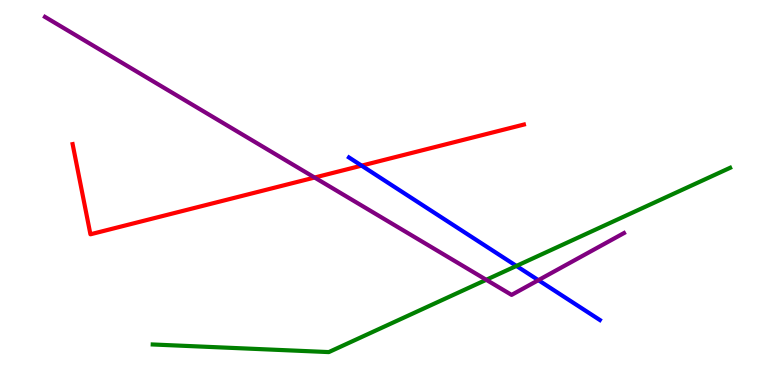[{'lines': ['blue', 'red'], 'intersections': [{'x': 4.67, 'y': 5.7}]}, {'lines': ['green', 'red'], 'intersections': []}, {'lines': ['purple', 'red'], 'intersections': [{'x': 4.06, 'y': 5.39}]}, {'lines': ['blue', 'green'], 'intersections': [{'x': 6.66, 'y': 3.09}]}, {'lines': ['blue', 'purple'], 'intersections': [{'x': 6.95, 'y': 2.72}]}, {'lines': ['green', 'purple'], 'intersections': [{'x': 6.27, 'y': 2.73}]}]